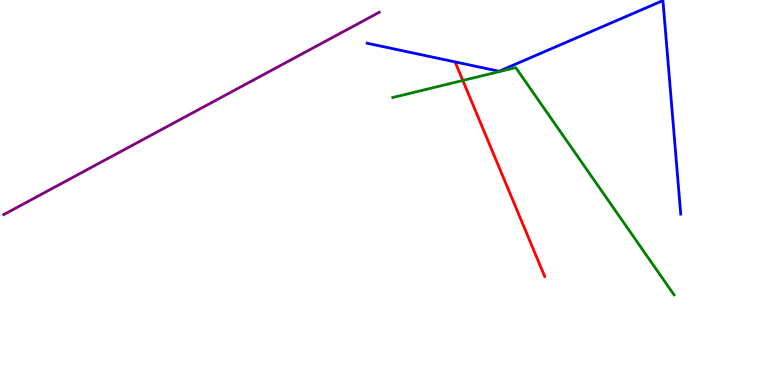[{'lines': ['blue', 'red'], 'intersections': []}, {'lines': ['green', 'red'], 'intersections': [{'x': 5.97, 'y': 7.91}]}, {'lines': ['purple', 'red'], 'intersections': []}, {'lines': ['blue', 'green'], 'intersections': []}, {'lines': ['blue', 'purple'], 'intersections': []}, {'lines': ['green', 'purple'], 'intersections': []}]